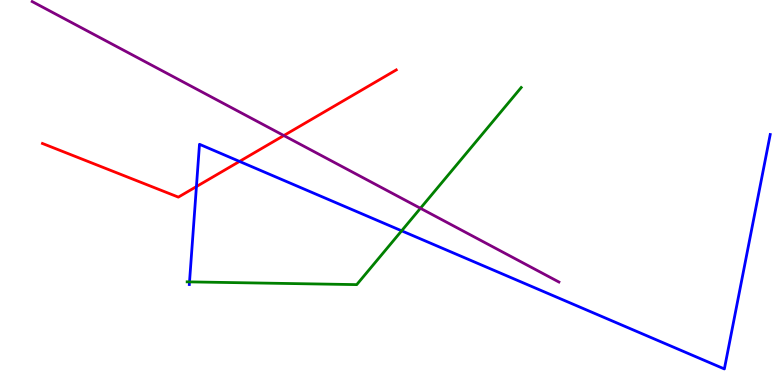[{'lines': ['blue', 'red'], 'intersections': [{'x': 2.53, 'y': 5.15}, {'x': 3.09, 'y': 5.81}]}, {'lines': ['green', 'red'], 'intersections': []}, {'lines': ['purple', 'red'], 'intersections': [{'x': 3.66, 'y': 6.48}]}, {'lines': ['blue', 'green'], 'intersections': [{'x': 2.45, 'y': 2.68}, {'x': 5.18, 'y': 4.0}]}, {'lines': ['blue', 'purple'], 'intersections': []}, {'lines': ['green', 'purple'], 'intersections': [{'x': 5.42, 'y': 4.59}]}]